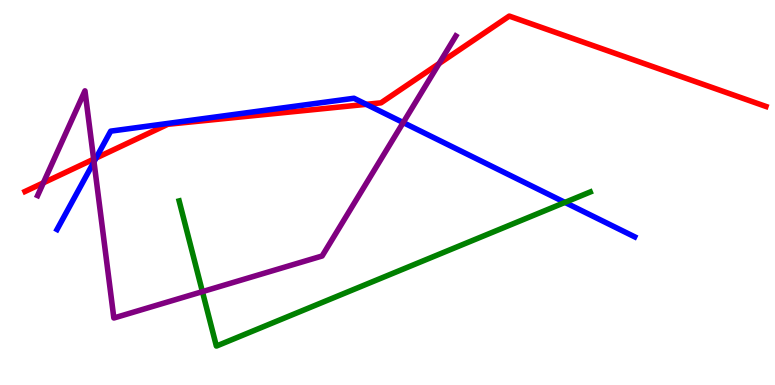[{'lines': ['blue', 'red'], 'intersections': [{'x': 1.24, 'y': 5.89}, {'x': 4.73, 'y': 7.29}]}, {'lines': ['green', 'red'], 'intersections': []}, {'lines': ['purple', 'red'], 'intersections': [{'x': 0.559, 'y': 5.25}, {'x': 1.21, 'y': 5.87}, {'x': 5.67, 'y': 8.35}]}, {'lines': ['blue', 'green'], 'intersections': [{'x': 7.29, 'y': 4.74}]}, {'lines': ['blue', 'purple'], 'intersections': [{'x': 1.21, 'y': 5.8}, {'x': 5.2, 'y': 6.82}]}, {'lines': ['green', 'purple'], 'intersections': [{'x': 2.61, 'y': 2.43}]}]